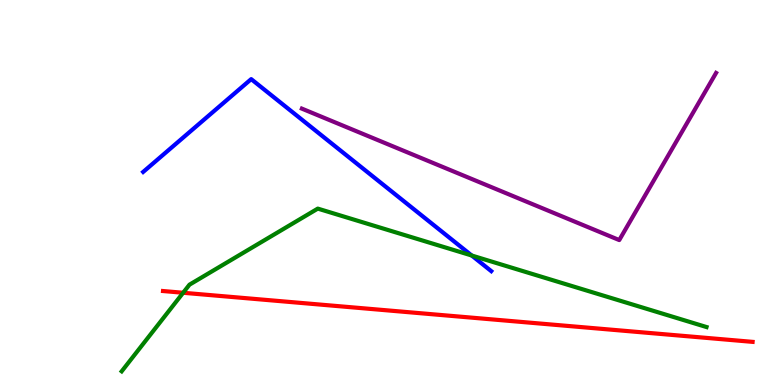[{'lines': ['blue', 'red'], 'intersections': []}, {'lines': ['green', 'red'], 'intersections': [{'x': 2.36, 'y': 2.4}]}, {'lines': ['purple', 'red'], 'intersections': []}, {'lines': ['blue', 'green'], 'intersections': [{'x': 6.09, 'y': 3.36}]}, {'lines': ['blue', 'purple'], 'intersections': []}, {'lines': ['green', 'purple'], 'intersections': []}]